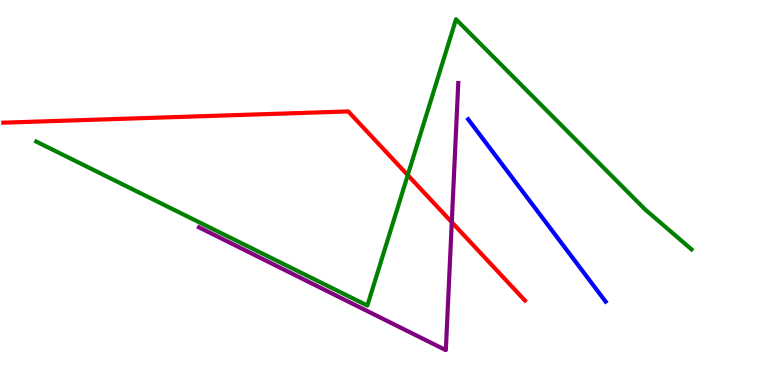[{'lines': ['blue', 'red'], 'intersections': []}, {'lines': ['green', 'red'], 'intersections': [{'x': 5.26, 'y': 5.45}]}, {'lines': ['purple', 'red'], 'intersections': [{'x': 5.83, 'y': 4.23}]}, {'lines': ['blue', 'green'], 'intersections': []}, {'lines': ['blue', 'purple'], 'intersections': []}, {'lines': ['green', 'purple'], 'intersections': []}]